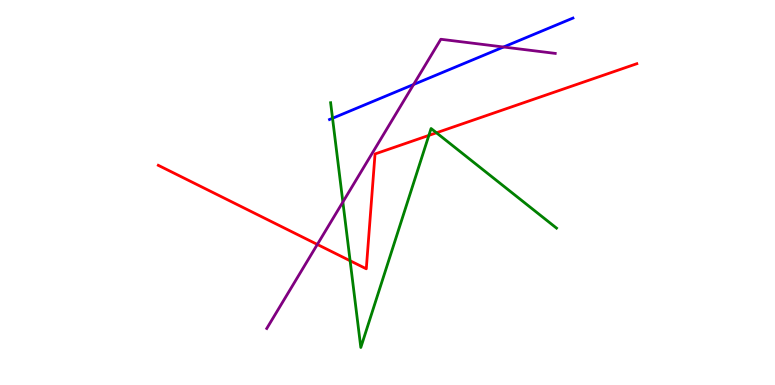[{'lines': ['blue', 'red'], 'intersections': []}, {'lines': ['green', 'red'], 'intersections': [{'x': 4.52, 'y': 3.23}, {'x': 5.53, 'y': 6.48}, {'x': 5.63, 'y': 6.55}]}, {'lines': ['purple', 'red'], 'intersections': [{'x': 4.09, 'y': 3.65}]}, {'lines': ['blue', 'green'], 'intersections': [{'x': 4.29, 'y': 6.93}]}, {'lines': ['blue', 'purple'], 'intersections': [{'x': 5.34, 'y': 7.81}, {'x': 6.5, 'y': 8.78}]}, {'lines': ['green', 'purple'], 'intersections': [{'x': 4.42, 'y': 4.75}]}]